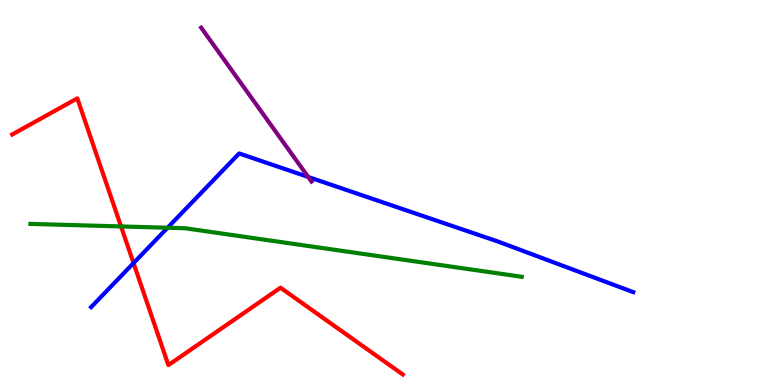[{'lines': ['blue', 'red'], 'intersections': [{'x': 1.72, 'y': 3.17}]}, {'lines': ['green', 'red'], 'intersections': [{'x': 1.56, 'y': 4.12}]}, {'lines': ['purple', 'red'], 'intersections': []}, {'lines': ['blue', 'green'], 'intersections': [{'x': 2.16, 'y': 4.08}]}, {'lines': ['blue', 'purple'], 'intersections': [{'x': 3.98, 'y': 5.4}]}, {'lines': ['green', 'purple'], 'intersections': []}]